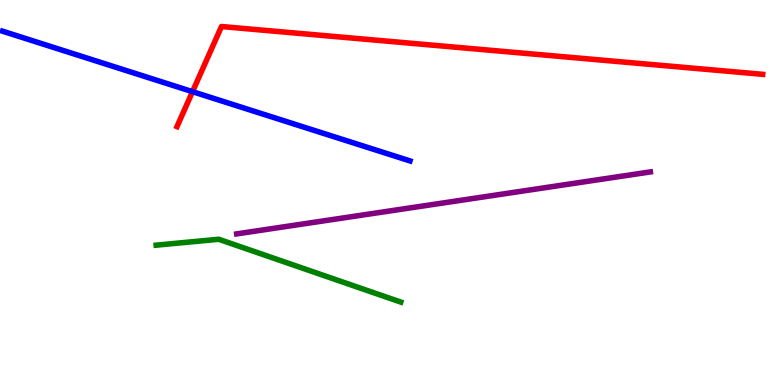[{'lines': ['blue', 'red'], 'intersections': [{'x': 2.48, 'y': 7.62}]}, {'lines': ['green', 'red'], 'intersections': []}, {'lines': ['purple', 'red'], 'intersections': []}, {'lines': ['blue', 'green'], 'intersections': []}, {'lines': ['blue', 'purple'], 'intersections': []}, {'lines': ['green', 'purple'], 'intersections': []}]